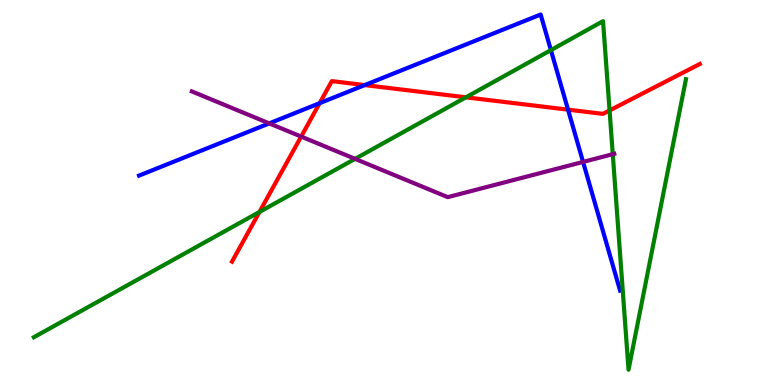[{'lines': ['blue', 'red'], 'intersections': [{'x': 4.12, 'y': 7.32}, {'x': 4.71, 'y': 7.79}, {'x': 7.33, 'y': 7.15}]}, {'lines': ['green', 'red'], 'intersections': [{'x': 3.35, 'y': 4.5}, {'x': 6.01, 'y': 7.47}, {'x': 7.87, 'y': 7.13}]}, {'lines': ['purple', 'red'], 'intersections': [{'x': 3.89, 'y': 6.45}]}, {'lines': ['blue', 'green'], 'intersections': [{'x': 7.11, 'y': 8.7}]}, {'lines': ['blue', 'purple'], 'intersections': [{'x': 3.47, 'y': 6.8}, {'x': 7.52, 'y': 5.79}]}, {'lines': ['green', 'purple'], 'intersections': [{'x': 4.58, 'y': 5.87}, {'x': 7.91, 'y': 6.0}]}]